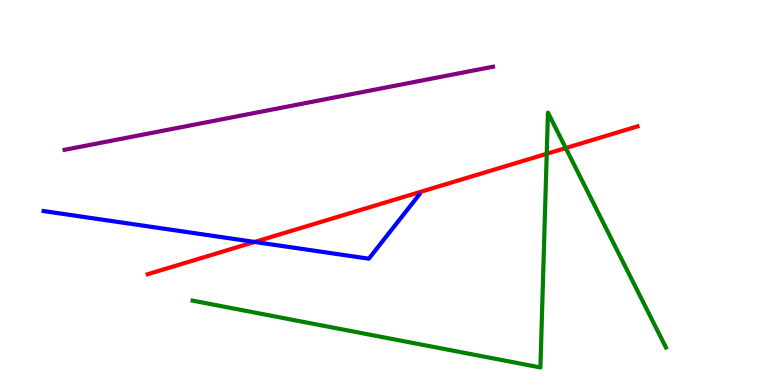[{'lines': ['blue', 'red'], 'intersections': [{'x': 3.29, 'y': 3.72}]}, {'lines': ['green', 'red'], 'intersections': [{'x': 7.05, 'y': 6.01}, {'x': 7.3, 'y': 6.15}]}, {'lines': ['purple', 'red'], 'intersections': []}, {'lines': ['blue', 'green'], 'intersections': []}, {'lines': ['blue', 'purple'], 'intersections': []}, {'lines': ['green', 'purple'], 'intersections': []}]